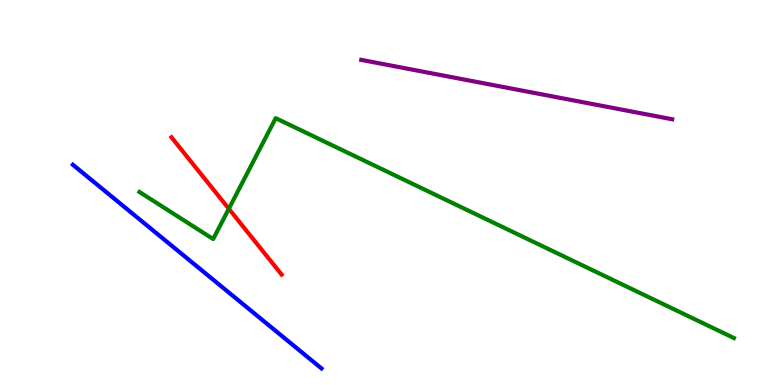[{'lines': ['blue', 'red'], 'intersections': []}, {'lines': ['green', 'red'], 'intersections': [{'x': 2.95, 'y': 4.58}]}, {'lines': ['purple', 'red'], 'intersections': []}, {'lines': ['blue', 'green'], 'intersections': []}, {'lines': ['blue', 'purple'], 'intersections': []}, {'lines': ['green', 'purple'], 'intersections': []}]